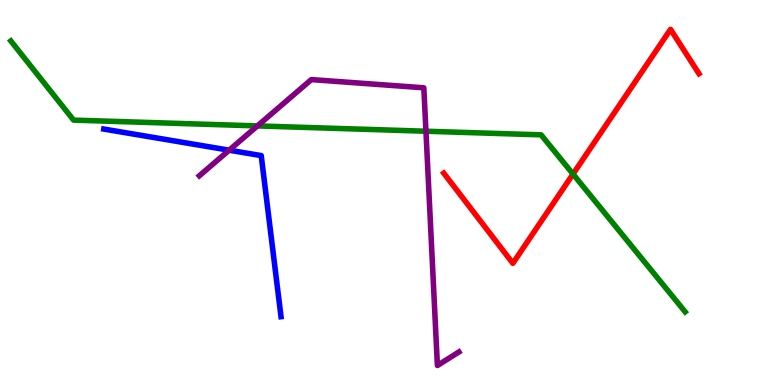[{'lines': ['blue', 'red'], 'intersections': []}, {'lines': ['green', 'red'], 'intersections': [{'x': 7.39, 'y': 5.48}]}, {'lines': ['purple', 'red'], 'intersections': []}, {'lines': ['blue', 'green'], 'intersections': []}, {'lines': ['blue', 'purple'], 'intersections': [{'x': 2.96, 'y': 6.1}]}, {'lines': ['green', 'purple'], 'intersections': [{'x': 3.32, 'y': 6.73}, {'x': 5.5, 'y': 6.59}]}]